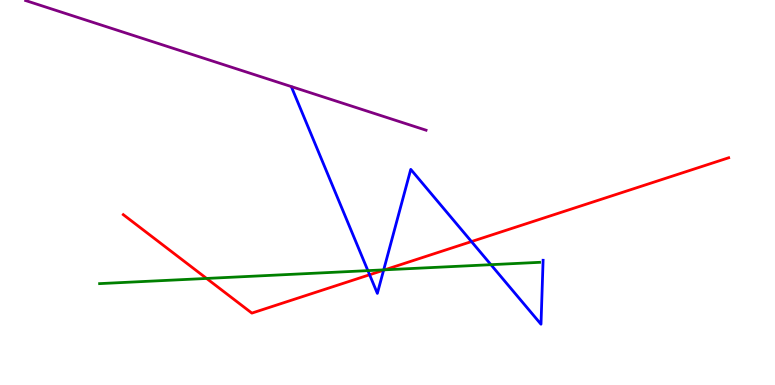[{'lines': ['blue', 'red'], 'intersections': [{'x': 4.77, 'y': 2.86}, {'x': 4.95, 'y': 2.98}, {'x': 6.08, 'y': 3.73}]}, {'lines': ['green', 'red'], 'intersections': [{'x': 2.67, 'y': 2.77}, {'x': 4.96, 'y': 2.99}]}, {'lines': ['purple', 'red'], 'intersections': []}, {'lines': ['blue', 'green'], 'intersections': [{'x': 4.75, 'y': 2.97}, {'x': 4.95, 'y': 2.99}, {'x': 6.33, 'y': 3.13}]}, {'lines': ['blue', 'purple'], 'intersections': []}, {'lines': ['green', 'purple'], 'intersections': []}]